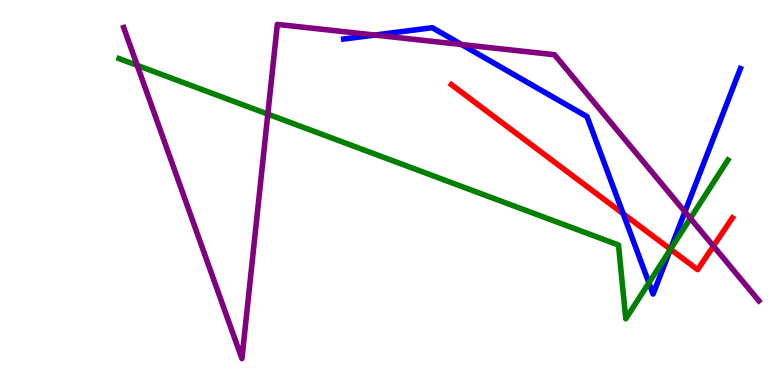[{'lines': ['blue', 'red'], 'intersections': [{'x': 8.04, 'y': 4.45}, {'x': 8.65, 'y': 3.53}]}, {'lines': ['green', 'red'], 'intersections': [{'x': 8.65, 'y': 3.53}]}, {'lines': ['purple', 'red'], 'intersections': [{'x': 9.21, 'y': 3.61}]}, {'lines': ['blue', 'green'], 'intersections': [{'x': 8.37, 'y': 2.65}, {'x': 8.65, 'y': 3.52}]}, {'lines': ['blue', 'purple'], 'intersections': [{'x': 4.84, 'y': 9.09}, {'x': 5.96, 'y': 8.84}, {'x': 8.84, 'y': 4.5}]}, {'lines': ['green', 'purple'], 'intersections': [{'x': 1.77, 'y': 8.3}, {'x': 3.46, 'y': 7.04}, {'x': 8.91, 'y': 4.33}]}]